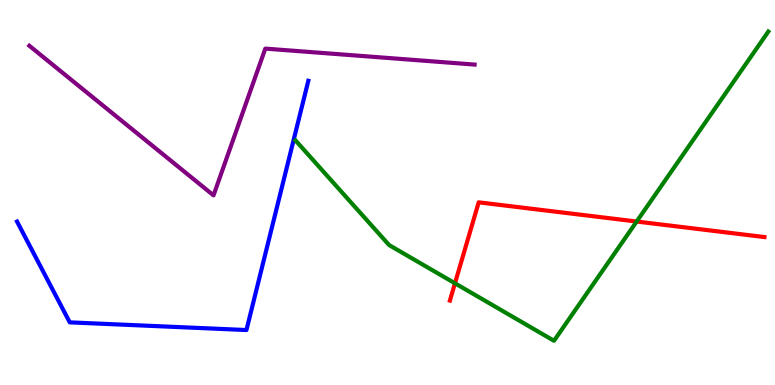[{'lines': ['blue', 'red'], 'intersections': []}, {'lines': ['green', 'red'], 'intersections': [{'x': 5.87, 'y': 2.64}, {'x': 8.21, 'y': 4.25}]}, {'lines': ['purple', 'red'], 'intersections': []}, {'lines': ['blue', 'green'], 'intersections': []}, {'lines': ['blue', 'purple'], 'intersections': []}, {'lines': ['green', 'purple'], 'intersections': []}]